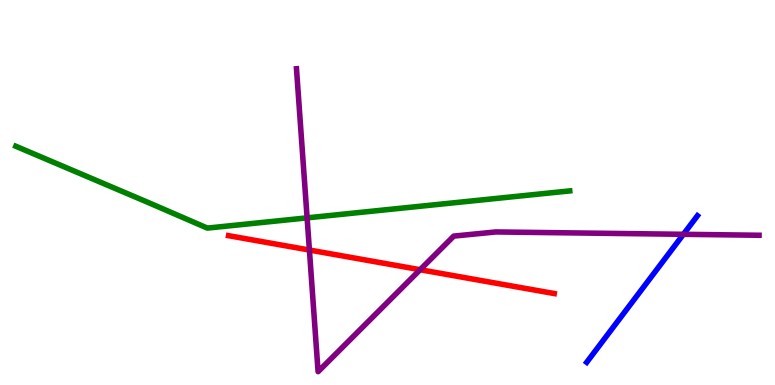[{'lines': ['blue', 'red'], 'intersections': []}, {'lines': ['green', 'red'], 'intersections': []}, {'lines': ['purple', 'red'], 'intersections': [{'x': 3.99, 'y': 3.51}, {'x': 5.42, 'y': 2.99}]}, {'lines': ['blue', 'green'], 'intersections': []}, {'lines': ['blue', 'purple'], 'intersections': [{'x': 8.82, 'y': 3.91}]}, {'lines': ['green', 'purple'], 'intersections': [{'x': 3.96, 'y': 4.34}]}]